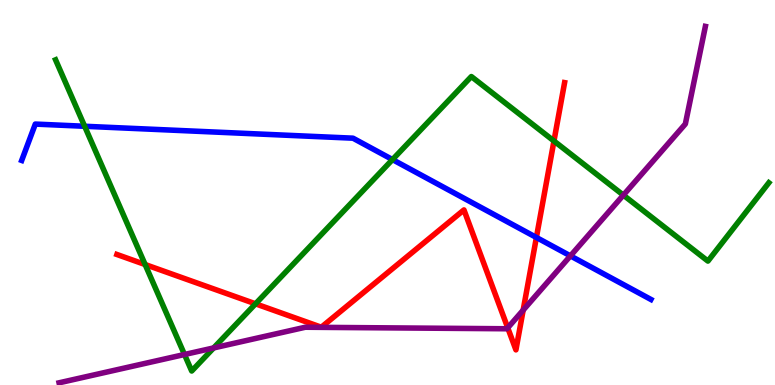[{'lines': ['blue', 'red'], 'intersections': [{'x': 6.92, 'y': 3.83}]}, {'lines': ['green', 'red'], 'intersections': [{'x': 1.87, 'y': 3.13}, {'x': 3.3, 'y': 2.11}, {'x': 7.15, 'y': 6.34}]}, {'lines': ['purple', 'red'], 'intersections': [{'x': 6.55, 'y': 1.48}, {'x': 6.75, 'y': 1.94}]}, {'lines': ['blue', 'green'], 'intersections': [{'x': 1.09, 'y': 6.72}, {'x': 5.06, 'y': 5.86}]}, {'lines': ['blue', 'purple'], 'intersections': [{'x': 7.36, 'y': 3.35}]}, {'lines': ['green', 'purple'], 'intersections': [{'x': 2.38, 'y': 0.792}, {'x': 2.76, 'y': 0.963}, {'x': 8.04, 'y': 4.93}]}]